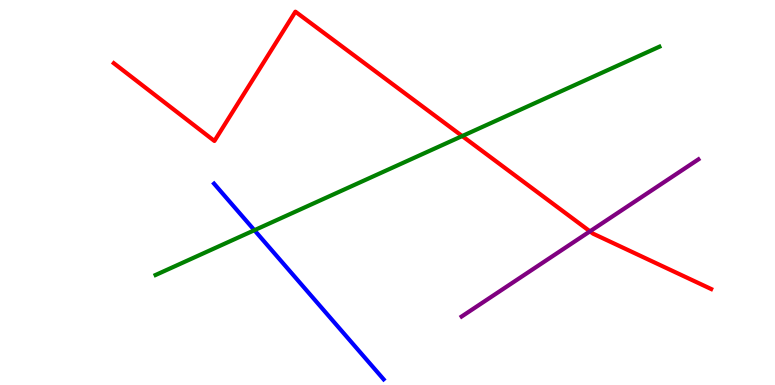[{'lines': ['blue', 'red'], 'intersections': []}, {'lines': ['green', 'red'], 'intersections': [{'x': 5.96, 'y': 6.47}]}, {'lines': ['purple', 'red'], 'intersections': [{'x': 7.61, 'y': 3.99}]}, {'lines': ['blue', 'green'], 'intersections': [{'x': 3.28, 'y': 4.02}]}, {'lines': ['blue', 'purple'], 'intersections': []}, {'lines': ['green', 'purple'], 'intersections': []}]